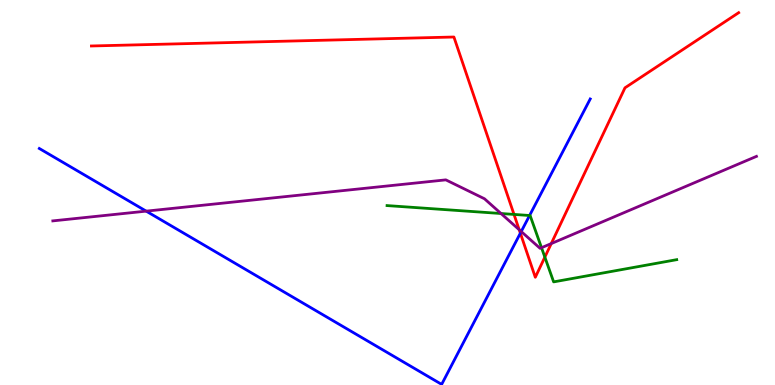[{'lines': ['blue', 'red'], 'intersections': [{'x': 6.71, 'y': 3.94}]}, {'lines': ['green', 'red'], 'intersections': [{'x': 6.63, 'y': 4.43}, {'x': 7.03, 'y': 3.32}]}, {'lines': ['purple', 'red'], 'intersections': [{'x': 6.7, 'y': 4.03}, {'x': 7.11, 'y': 3.67}]}, {'lines': ['blue', 'green'], 'intersections': [{'x': 6.83, 'y': 4.4}]}, {'lines': ['blue', 'purple'], 'intersections': [{'x': 1.89, 'y': 4.52}, {'x': 6.73, 'y': 3.99}]}, {'lines': ['green', 'purple'], 'intersections': [{'x': 6.46, 'y': 4.45}, {'x': 6.99, 'y': 3.57}]}]